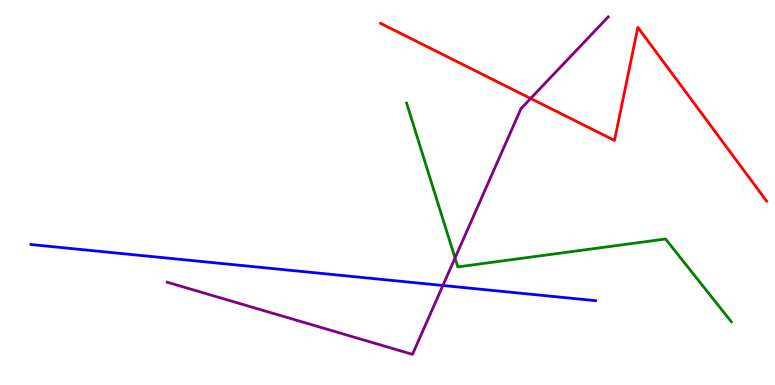[{'lines': ['blue', 'red'], 'intersections': []}, {'lines': ['green', 'red'], 'intersections': []}, {'lines': ['purple', 'red'], 'intersections': [{'x': 6.85, 'y': 7.44}]}, {'lines': ['blue', 'green'], 'intersections': []}, {'lines': ['blue', 'purple'], 'intersections': [{'x': 5.71, 'y': 2.58}]}, {'lines': ['green', 'purple'], 'intersections': [{'x': 5.87, 'y': 3.3}]}]